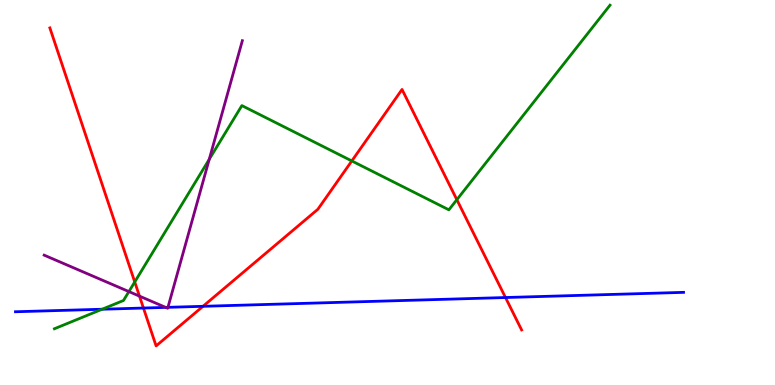[{'lines': ['blue', 'red'], 'intersections': [{'x': 1.85, 'y': 2.0}, {'x': 2.62, 'y': 2.04}, {'x': 6.52, 'y': 2.27}]}, {'lines': ['green', 'red'], 'intersections': [{'x': 1.74, 'y': 2.68}, {'x': 4.54, 'y': 5.82}, {'x': 5.89, 'y': 4.81}]}, {'lines': ['purple', 'red'], 'intersections': [{'x': 1.8, 'y': 2.31}]}, {'lines': ['blue', 'green'], 'intersections': [{'x': 1.32, 'y': 1.97}]}, {'lines': ['blue', 'purple'], 'intersections': [{'x': 2.14, 'y': 2.02}, {'x': 2.17, 'y': 2.02}]}, {'lines': ['green', 'purple'], 'intersections': [{'x': 1.66, 'y': 2.43}, {'x': 2.7, 'y': 5.86}]}]